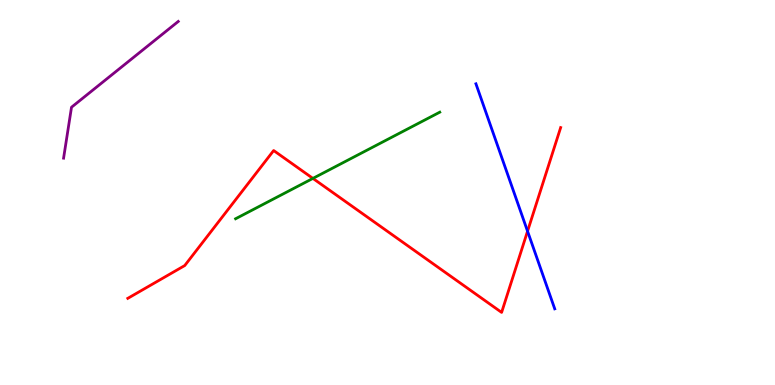[{'lines': ['blue', 'red'], 'intersections': [{'x': 6.81, 'y': 3.99}]}, {'lines': ['green', 'red'], 'intersections': [{'x': 4.04, 'y': 5.37}]}, {'lines': ['purple', 'red'], 'intersections': []}, {'lines': ['blue', 'green'], 'intersections': []}, {'lines': ['blue', 'purple'], 'intersections': []}, {'lines': ['green', 'purple'], 'intersections': []}]